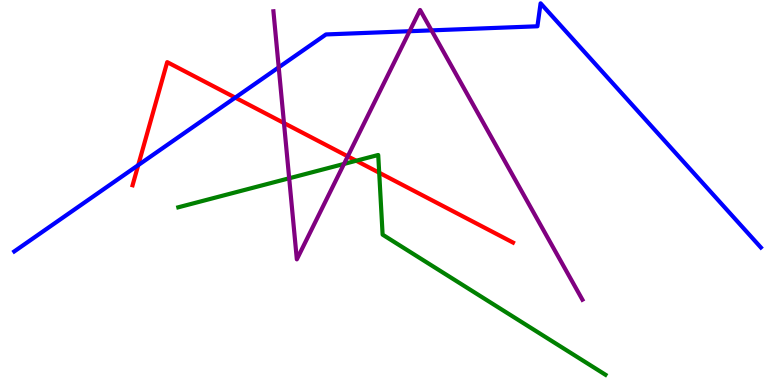[{'lines': ['blue', 'red'], 'intersections': [{'x': 1.78, 'y': 5.71}, {'x': 3.04, 'y': 7.46}]}, {'lines': ['green', 'red'], 'intersections': [{'x': 4.6, 'y': 5.82}, {'x': 4.89, 'y': 5.51}]}, {'lines': ['purple', 'red'], 'intersections': [{'x': 3.66, 'y': 6.8}, {'x': 4.49, 'y': 5.94}]}, {'lines': ['blue', 'green'], 'intersections': []}, {'lines': ['blue', 'purple'], 'intersections': [{'x': 3.6, 'y': 8.25}, {'x': 5.29, 'y': 9.19}, {'x': 5.57, 'y': 9.21}]}, {'lines': ['green', 'purple'], 'intersections': [{'x': 3.73, 'y': 5.37}, {'x': 4.44, 'y': 5.74}]}]